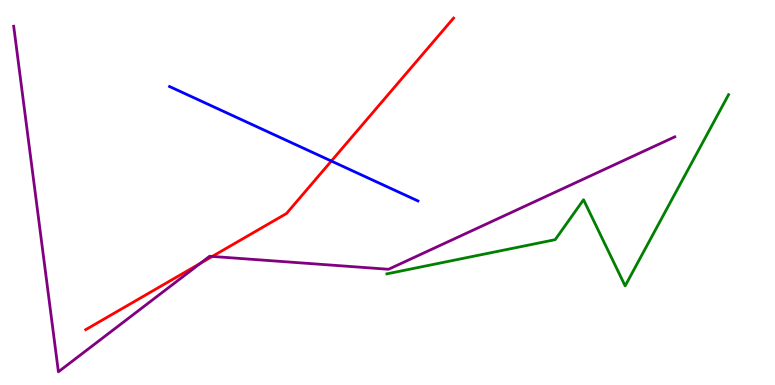[{'lines': ['blue', 'red'], 'intersections': [{'x': 4.28, 'y': 5.82}]}, {'lines': ['green', 'red'], 'intersections': []}, {'lines': ['purple', 'red'], 'intersections': [{'x': 2.59, 'y': 3.16}, {'x': 2.74, 'y': 3.34}]}, {'lines': ['blue', 'green'], 'intersections': []}, {'lines': ['blue', 'purple'], 'intersections': []}, {'lines': ['green', 'purple'], 'intersections': []}]